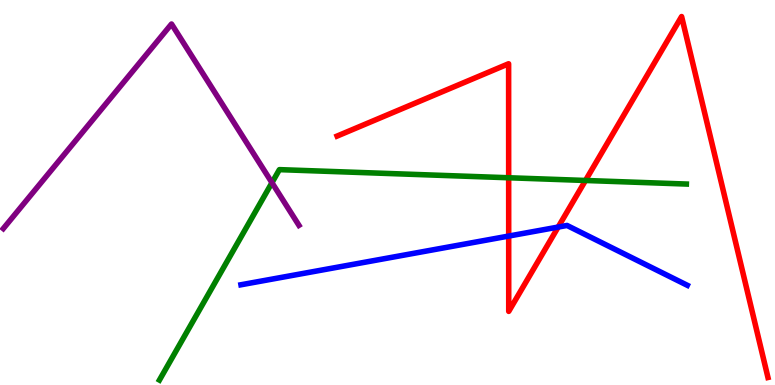[{'lines': ['blue', 'red'], 'intersections': [{'x': 6.56, 'y': 3.87}, {'x': 7.2, 'y': 4.1}]}, {'lines': ['green', 'red'], 'intersections': [{'x': 6.56, 'y': 5.38}, {'x': 7.55, 'y': 5.31}]}, {'lines': ['purple', 'red'], 'intersections': []}, {'lines': ['blue', 'green'], 'intersections': []}, {'lines': ['blue', 'purple'], 'intersections': []}, {'lines': ['green', 'purple'], 'intersections': [{'x': 3.51, 'y': 5.25}]}]